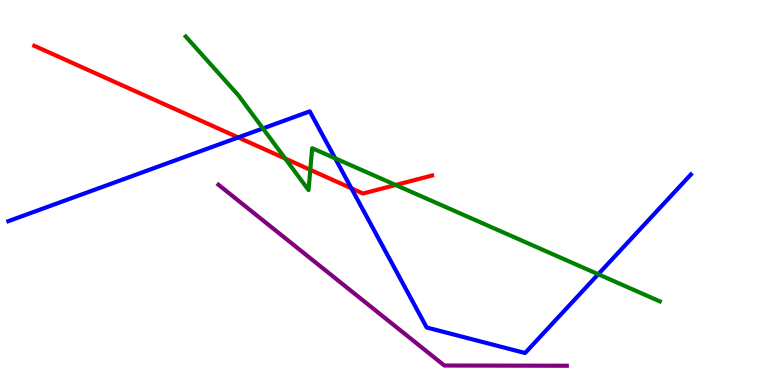[{'lines': ['blue', 'red'], 'intersections': [{'x': 3.07, 'y': 6.43}, {'x': 4.53, 'y': 5.11}]}, {'lines': ['green', 'red'], 'intersections': [{'x': 3.68, 'y': 5.88}, {'x': 4.0, 'y': 5.59}, {'x': 5.11, 'y': 5.19}]}, {'lines': ['purple', 'red'], 'intersections': []}, {'lines': ['blue', 'green'], 'intersections': [{'x': 3.39, 'y': 6.66}, {'x': 4.32, 'y': 5.89}, {'x': 7.72, 'y': 2.88}]}, {'lines': ['blue', 'purple'], 'intersections': []}, {'lines': ['green', 'purple'], 'intersections': []}]